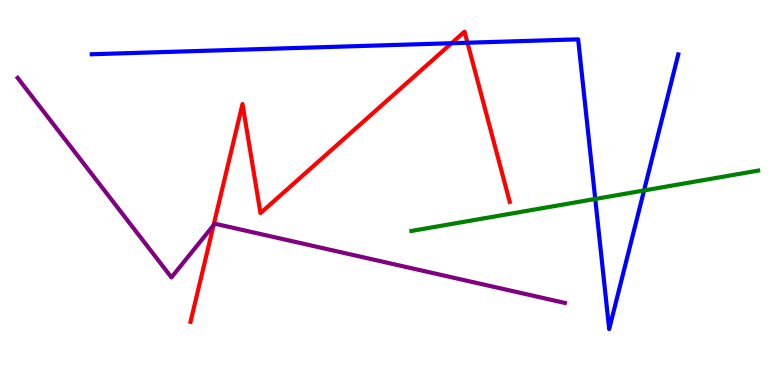[{'lines': ['blue', 'red'], 'intersections': [{'x': 5.83, 'y': 8.88}, {'x': 6.03, 'y': 8.89}]}, {'lines': ['green', 'red'], 'intersections': []}, {'lines': ['purple', 'red'], 'intersections': [{'x': 2.76, 'y': 4.15}]}, {'lines': ['blue', 'green'], 'intersections': [{'x': 7.68, 'y': 4.83}, {'x': 8.31, 'y': 5.05}]}, {'lines': ['blue', 'purple'], 'intersections': []}, {'lines': ['green', 'purple'], 'intersections': []}]